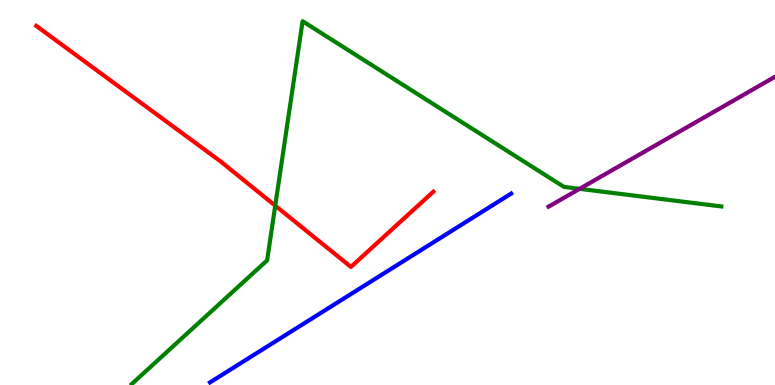[{'lines': ['blue', 'red'], 'intersections': []}, {'lines': ['green', 'red'], 'intersections': [{'x': 3.55, 'y': 4.66}]}, {'lines': ['purple', 'red'], 'intersections': []}, {'lines': ['blue', 'green'], 'intersections': []}, {'lines': ['blue', 'purple'], 'intersections': []}, {'lines': ['green', 'purple'], 'intersections': [{'x': 7.48, 'y': 5.1}]}]